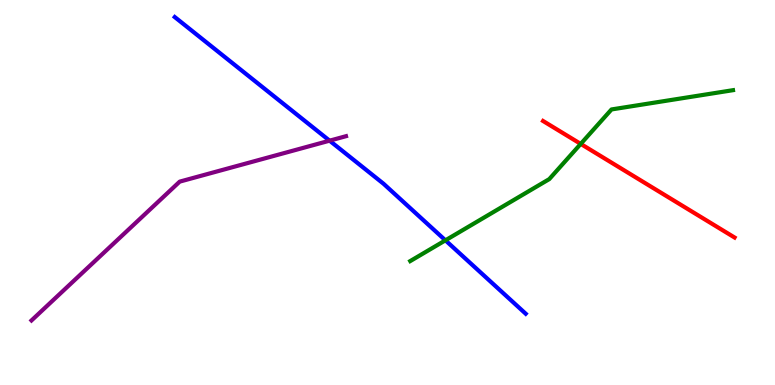[{'lines': ['blue', 'red'], 'intersections': []}, {'lines': ['green', 'red'], 'intersections': [{'x': 7.49, 'y': 6.26}]}, {'lines': ['purple', 'red'], 'intersections': []}, {'lines': ['blue', 'green'], 'intersections': [{'x': 5.75, 'y': 3.76}]}, {'lines': ['blue', 'purple'], 'intersections': [{'x': 4.25, 'y': 6.35}]}, {'lines': ['green', 'purple'], 'intersections': []}]